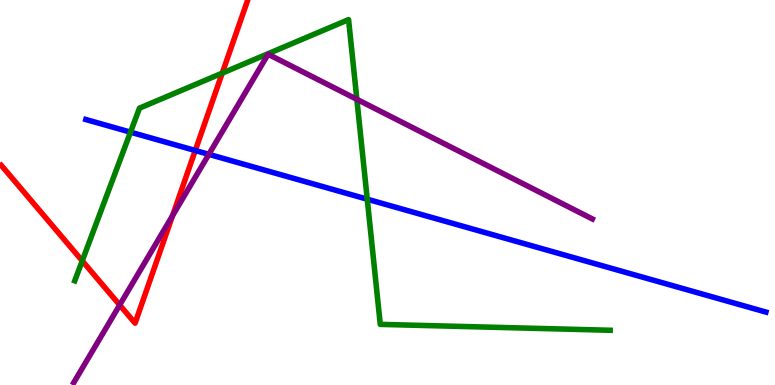[{'lines': ['blue', 'red'], 'intersections': [{'x': 2.52, 'y': 6.09}]}, {'lines': ['green', 'red'], 'intersections': [{'x': 1.06, 'y': 3.22}, {'x': 2.87, 'y': 8.1}]}, {'lines': ['purple', 'red'], 'intersections': [{'x': 1.54, 'y': 2.08}, {'x': 2.23, 'y': 4.4}]}, {'lines': ['blue', 'green'], 'intersections': [{'x': 1.68, 'y': 6.57}, {'x': 4.74, 'y': 4.83}]}, {'lines': ['blue', 'purple'], 'intersections': [{'x': 2.69, 'y': 5.99}]}, {'lines': ['green', 'purple'], 'intersections': [{'x': 4.6, 'y': 7.42}]}]